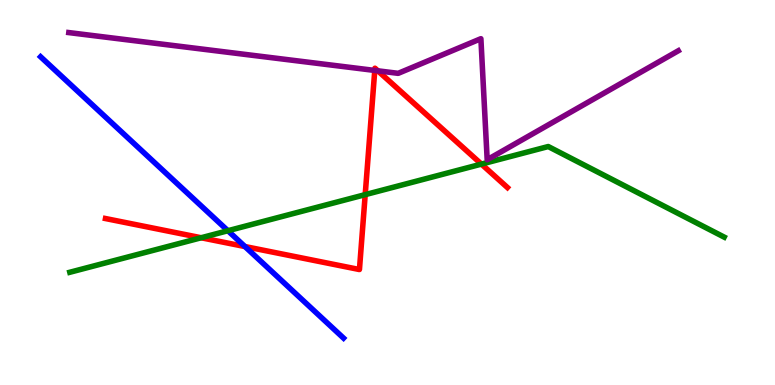[{'lines': ['blue', 'red'], 'intersections': [{'x': 3.16, 'y': 3.6}]}, {'lines': ['green', 'red'], 'intersections': [{'x': 2.6, 'y': 3.82}, {'x': 4.71, 'y': 4.94}, {'x': 6.21, 'y': 5.74}]}, {'lines': ['purple', 'red'], 'intersections': [{'x': 4.84, 'y': 8.17}, {'x': 4.88, 'y': 8.16}]}, {'lines': ['blue', 'green'], 'intersections': [{'x': 2.94, 'y': 4.01}]}, {'lines': ['blue', 'purple'], 'intersections': []}, {'lines': ['green', 'purple'], 'intersections': []}]